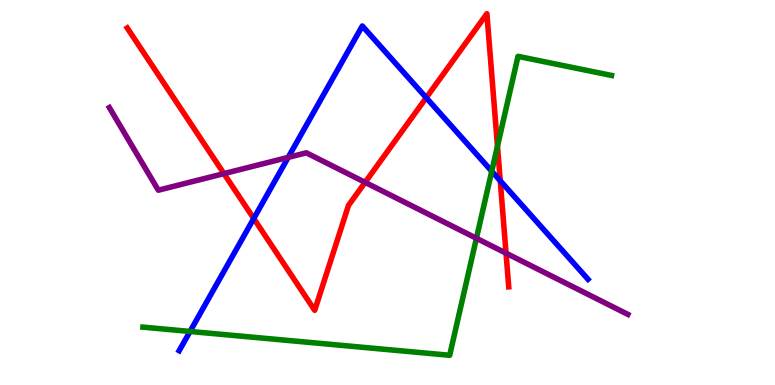[{'lines': ['blue', 'red'], 'intersections': [{'x': 3.27, 'y': 4.32}, {'x': 5.5, 'y': 7.46}, {'x': 6.45, 'y': 5.3}]}, {'lines': ['green', 'red'], 'intersections': [{'x': 6.42, 'y': 6.2}]}, {'lines': ['purple', 'red'], 'intersections': [{'x': 2.89, 'y': 5.49}, {'x': 4.71, 'y': 5.26}, {'x': 6.53, 'y': 3.42}]}, {'lines': ['blue', 'green'], 'intersections': [{'x': 2.45, 'y': 1.39}, {'x': 6.35, 'y': 5.55}]}, {'lines': ['blue', 'purple'], 'intersections': [{'x': 3.72, 'y': 5.91}]}, {'lines': ['green', 'purple'], 'intersections': [{'x': 6.15, 'y': 3.81}]}]